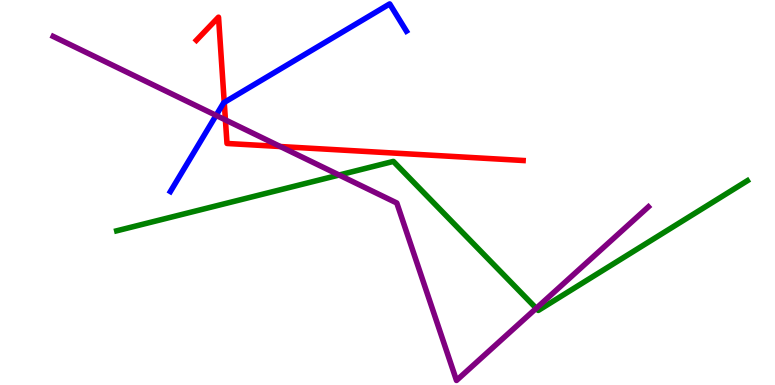[{'lines': ['blue', 'red'], 'intersections': [{'x': 2.89, 'y': 7.34}]}, {'lines': ['green', 'red'], 'intersections': []}, {'lines': ['purple', 'red'], 'intersections': [{'x': 2.91, 'y': 6.89}, {'x': 3.62, 'y': 6.19}]}, {'lines': ['blue', 'green'], 'intersections': []}, {'lines': ['blue', 'purple'], 'intersections': [{'x': 2.79, 'y': 7.0}]}, {'lines': ['green', 'purple'], 'intersections': [{'x': 4.38, 'y': 5.45}, {'x': 6.92, 'y': 1.99}]}]